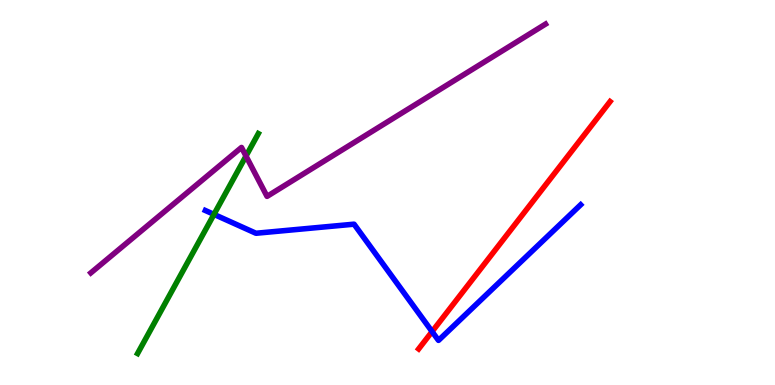[{'lines': ['blue', 'red'], 'intersections': [{'x': 5.58, 'y': 1.39}]}, {'lines': ['green', 'red'], 'intersections': []}, {'lines': ['purple', 'red'], 'intersections': []}, {'lines': ['blue', 'green'], 'intersections': [{'x': 2.76, 'y': 4.43}]}, {'lines': ['blue', 'purple'], 'intersections': []}, {'lines': ['green', 'purple'], 'intersections': [{'x': 3.17, 'y': 5.95}]}]